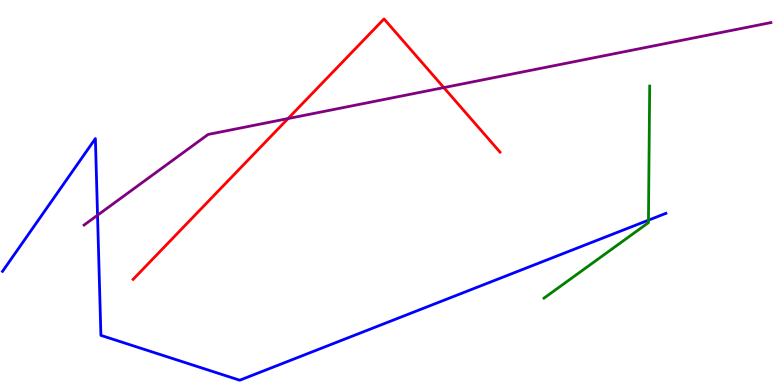[{'lines': ['blue', 'red'], 'intersections': []}, {'lines': ['green', 'red'], 'intersections': []}, {'lines': ['purple', 'red'], 'intersections': [{'x': 3.72, 'y': 6.92}, {'x': 5.73, 'y': 7.72}]}, {'lines': ['blue', 'green'], 'intersections': [{'x': 8.37, 'y': 4.28}]}, {'lines': ['blue', 'purple'], 'intersections': [{'x': 1.26, 'y': 4.41}]}, {'lines': ['green', 'purple'], 'intersections': []}]